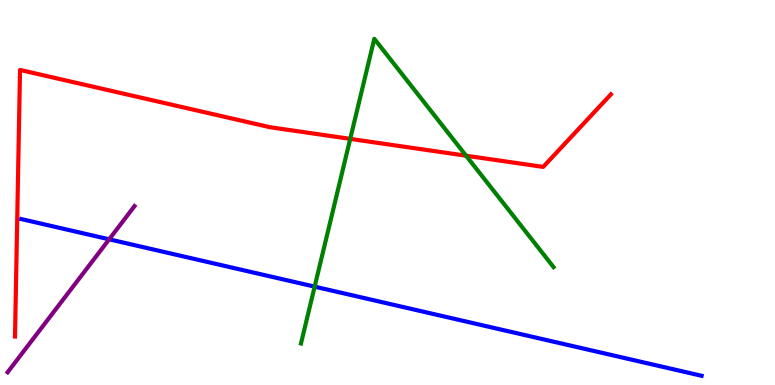[{'lines': ['blue', 'red'], 'intersections': []}, {'lines': ['green', 'red'], 'intersections': [{'x': 4.52, 'y': 6.39}, {'x': 6.01, 'y': 5.96}]}, {'lines': ['purple', 'red'], 'intersections': []}, {'lines': ['blue', 'green'], 'intersections': [{'x': 4.06, 'y': 2.55}]}, {'lines': ['blue', 'purple'], 'intersections': [{'x': 1.41, 'y': 3.78}]}, {'lines': ['green', 'purple'], 'intersections': []}]